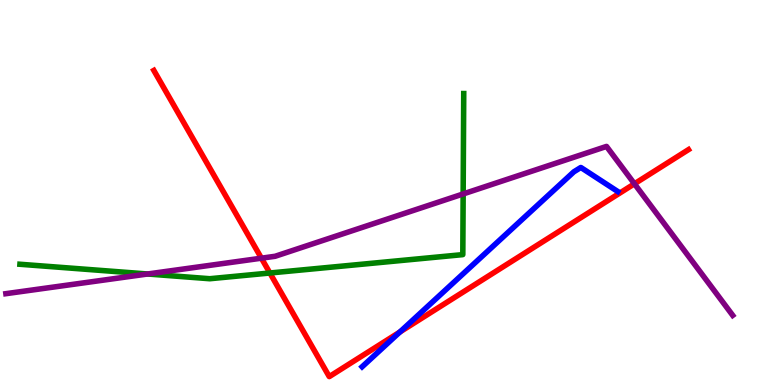[{'lines': ['blue', 'red'], 'intersections': [{'x': 5.16, 'y': 1.38}]}, {'lines': ['green', 'red'], 'intersections': [{'x': 3.48, 'y': 2.91}]}, {'lines': ['purple', 'red'], 'intersections': [{'x': 3.37, 'y': 3.29}, {'x': 8.19, 'y': 5.23}]}, {'lines': ['blue', 'green'], 'intersections': []}, {'lines': ['blue', 'purple'], 'intersections': []}, {'lines': ['green', 'purple'], 'intersections': [{'x': 1.9, 'y': 2.88}, {'x': 5.98, 'y': 4.96}]}]